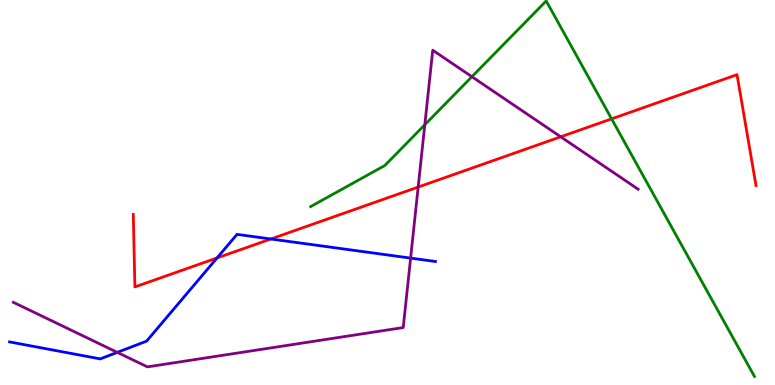[{'lines': ['blue', 'red'], 'intersections': [{'x': 2.8, 'y': 3.3}, {'x': 3.49, 'y': 3.79}]}, {'lines': ['green', 'red'], 'intersections': [{'x': 7.89, 'y': 6.91}]}, {'lines': ['purple', 'red'], 'intersections': [{'x': 5.4, 'y': 5.14}, {'x': 7.23, 'y': 6.45}]}, {'lines': ['blue', 'green'], 'intersections': []}, {'lines': ['blue', 'purple'], 'intersections': [{'x': 1.51, 'y': 0.848}, {'x': 5.3, 'y': 3.3}]}, {'lines': ['green', 'purple'], 'intersections': [{'x': 5.48, 'y': 6.76}, {'x': 6.09, 'y': 8.01}]}]